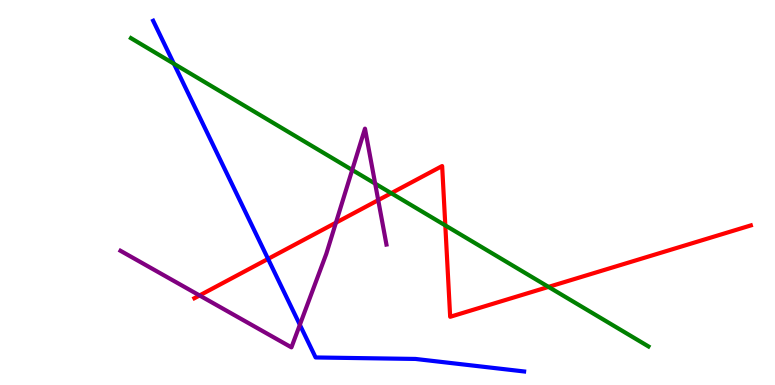[{'lines': ['blue', 'red'], 'intersections': [{'x': 3.46, 'y': 3.28}]}, {'lines': ['green', 'red'], 'intersections': [{'x': 5.05, 'y': 4.98}, {'x': 5.75, 'y': 4.15}, {'x': 7.08, 'y': 2.55}]}, {'lines': ['purple', 'red'], 'intersections': [{'x': 2.57, 'y': 2.33}, {'x': 4.33, 'y': 4.22}, {'x': 4.88, 'y': 4.8}]}, {'lines': ['blue', 'green'], 'intersections': [{'x': 2.24, 'y': 8.34}]}, {'lines': ['blue', 'purple'], 'intersections': [{'x': 3.87, 'y': 1.56}]}, {'lines': ['green', 'purple'], 'intersections': [{'x': 4.54, 'y': 5.59}, {'x': 4.84, 'y': 5.23}]}]